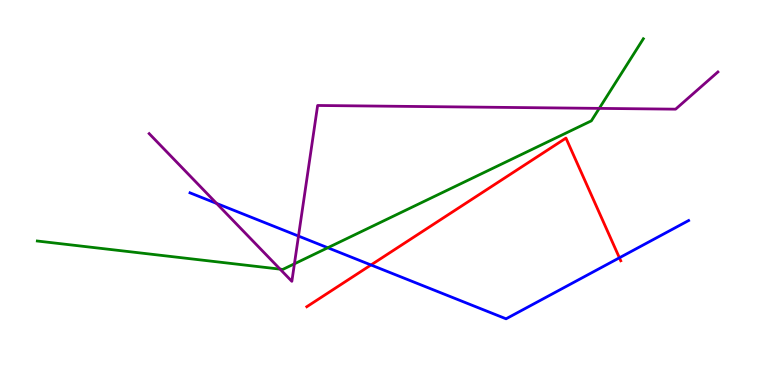[{'lines': ['blue', 'red'], 'intersections': [{'x': 4.79, 'y': 3.12}, {'x': 7.99, 'y': 3.3}]}, {'lines': ['green', 'red'], 'intersections': []}, {'lines': ['purple', 'red'], 'intersections': []}, {'lines': ['blue', 'green'], 'intersections': [{'x': 4.23, 'y': 3.56}]}, {'lines': ['blue', 'purple'], 'intersections': [{'x': 2.79, 'y': 4.72}, {'x': 3.85, 'y': 3.87}]}, {'lines': ['green', 'purple'], 'intersections': [{'x': 3.61, 'y': 3.01}, {'x': 3.8, 'y': 3.15}, {'x': 7.73, 'y': 7.18}]}]